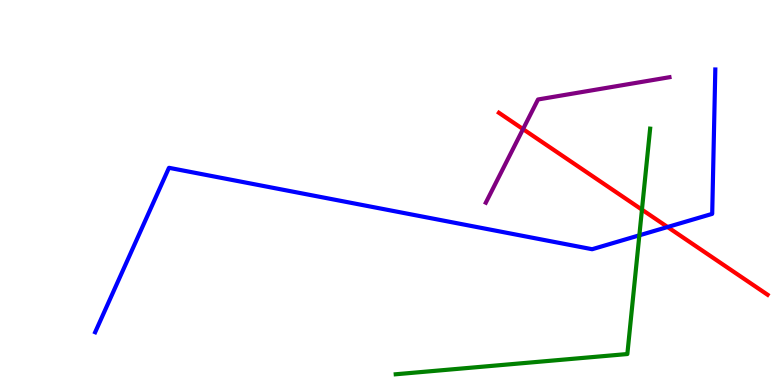[{'lines': ['blue', 'red'], 'intersections': [{'x': 8.61, 'y': 4.1}]}, {'lines': ['green', 'red'], 'intersections': [{'x': 8.28, 'y': 4.55}]}, {'lines': ['purple', 'red'], 'intersections': [{'x': 6.75, 'y': 6.65}]}, {'lines': ['blue', 'green'], 'intersections': [{'x': 8.25, 'y': 3.89}]}, {'lines': ['blue', 'purple'], 'intersections': []}, {'lines': ['green', 'purple'], 'intersections': []}]